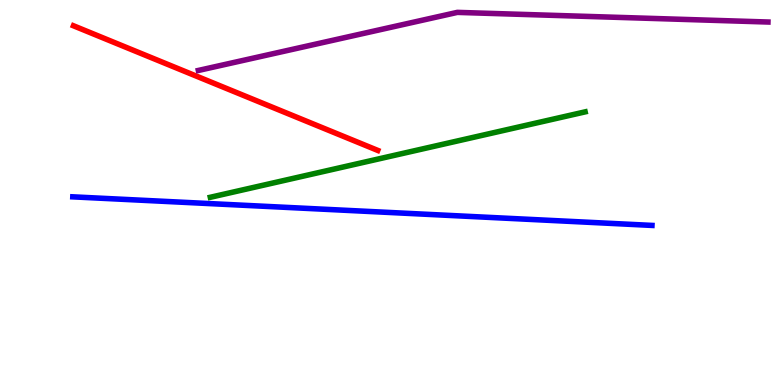[{'lines': ['blue', 'red'], 'intersections': []}, {'lines': ['green', 'red'], 'intersections': []}, {'lines': ['purple', 'red'], 'intersections': []}, {'lines': ['blue', 'green'], 'intersections': []}, {'lines': ['blue', 'purple'], 'intersections': []}, {'lines': ['green', 'purple'], 'intersections': []}]